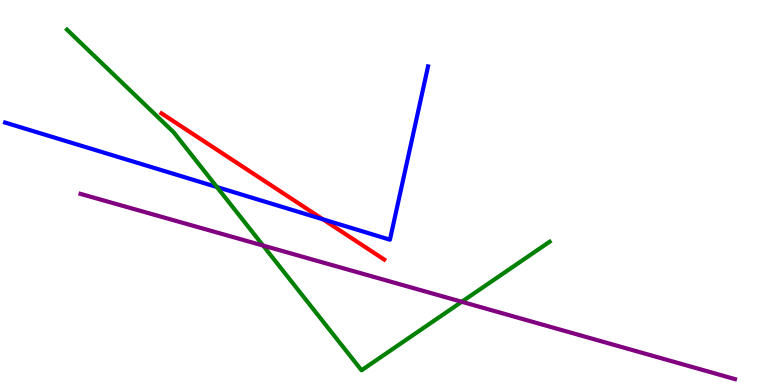[{'lines': ['blue', 'red'], 'intersections': [{'x': 4.17, 'y': 4.3}]}, {'lines': ['green', 'red'], 'intersections': []}, {'lines': ['purple', 'red'], 'intersections': []}, {'lines': ['blue', 'green'], 'intersections': [{'x': 2.8, 'y': 5.14}]}, {'lines': ['blue', 'purple'], 'intersections': []}, {'lines': ['green', 'purple'], 'intersections': [{'x': 3.39, 'y': 3.62}, {'x': 5.96, 'y': 2.16}]}]